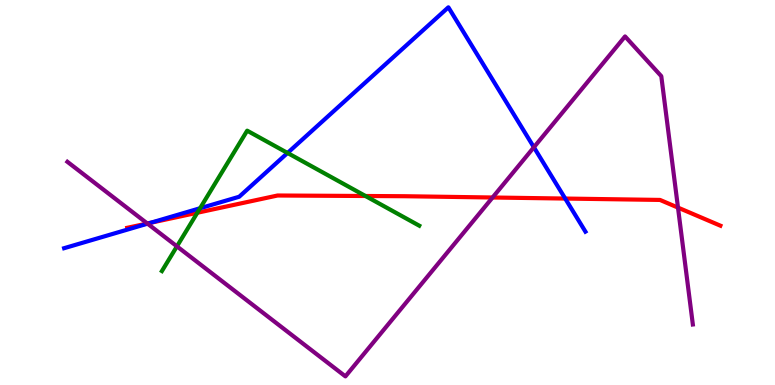[{'lines': ['blue', 'red'], 'intersections': [{'x': 1.94, 'y': 4.21}, {'x': 7.29, 'y': 4.84}]}, {'lines': ['green', 'red'], 'intersections': [{'x': 2.55, 'y': 4.47}, {'x': 4.72, 'y': 4.91}]}, {'lines': ['purple', 'red'], 'intersections': [{'x': 1.9, 'y': 4.19}, {'x': 6.36, 'y': 4.87}, {'x': 8.75, 'y': 4.61}]}, {'lines': ['blue', 'green'], 'intersections': [{'x': 2.58, 'y': 4.59}, {'x': 3.71, 'y': 6.03}]}, {'lines': ['blue', 'purple'], 'intersections': [{'x': 1.9, 'y': 4.19}, {'x': 6.89, 'y': 6.17}]}, {'lines': ['green', 'purple'], 'intersections': [{'x': 2.28, 'y': 3.6}]}]